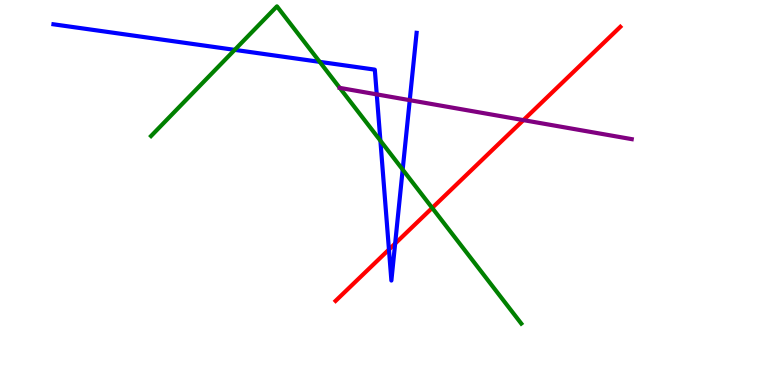[{'lines': ['blue', 'red'], 'intersections': [{'x': 5.02, 'y': 3.52}, {'x': 5.1, 'y': 3.67}]}, {'lines': ['green', 'red'], 'intersections': [{'x': 5.58, 'y': 4.6}]}, {'lines': ['purple', 'red'], 'intersections': [{'x': 6.75, 'y': 6.88}]}, {'lines': ['blue', 'green'], 'intersections': [{'x': 3.03, 'y': 8.7}, {'x': 4.13, 'y': 8.39}, {'x': 4.91, 'y': 6.35}, {'x': 5.2, 'y': 5.6}]}, {'lines': ['blue', 'purple'], 'intersections': [{'x': 4.86, 'y': 7.55}, {'x': 5.29, 'y': 7.4}]}, {'lines': ['green', 'purple'], 'intersections': [{'x': 4.38, 'y': 7.72}]}]